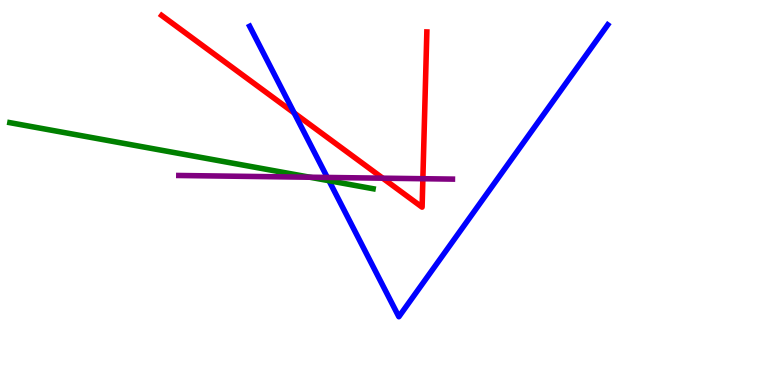[{'lines': ['blue', 'red'], 'intersections': [{'x': 3.8, 'y': 7.06}]}, {'lines': ['green', 'red'], 'intersections': []}, {'lines': ['purple', 'red'], 'intersections': [{'x': 4.94, 'y': 5.37}, {'x': 5.46, 'y': 5.36}]}, {'lines': ['blue', 'green'], 'intersections': [{'x': 4.24, 'y': 5.31}]}, {'lines': ['blue', 'purple'], 'intersections': [{'x': 4.22, 'y': 5.39}]}, {'lines': ['green', 'purple'], 'intersections': [{'x': 4.0, 'y': 5.4}]}]